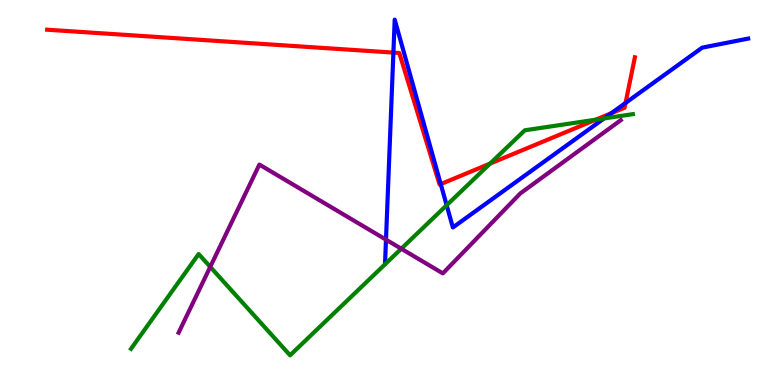[{'lines': ['blue', 'red'], 'intersections': [{'x': 5.08, 'y': 8.63}, {'x': 5.69, 'y': 5.22}, {'x': 7.89, 'y': 7.06}, {'x': 8.07, 'y': 7.33}]}, {'lines': ['green', 'red'], 'intersections': [{'x': 6.32, 'y': 5.75}, {'x': 7.69, 'y': 6.89}]}, {'lines': ['purple', 'red'], 'intersections': []}, {'lines': ['blue', 'green'], 'intersections': [{'x': 5.76, 'y': 4.67}, {'x': 7.79, 'y': 6.92}]}, {'lines': ['blue', 'purple'], 'intersections': [{'x': 4.98, 'y': 3.78}]}, {'lines': ['green', 'purple'], 'intersections': [{'x': 2.71, 'y': 3.07}, {'x': 5.18, 'y': 3.54}]}]